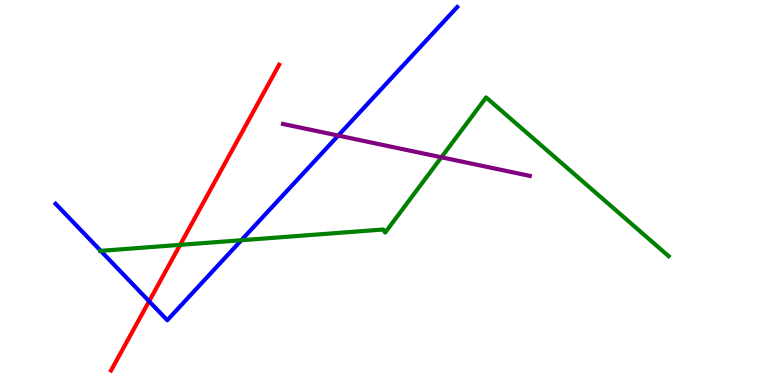[{'lines': ['blue', 'red'], 'intersections': [{'x': 1.92, 'y': 2.18}]}, {'lines': ['green', 'red'], 'intersections': [{'x': 2.32, 'y': 3.64}]}, {'lines': ['purple', 'red'], 'intersections': []}, {'lines': ['blue', 'green'], 'intersections': [{'x': 1.3, 'y': 3.48}, {'x': 3.11, 'y': 3.76}]}, {'lines': ['blue', 'purple'], 'intersections': [{'x': 4.36, 'y': 6.48}]}, {'lines': ['green', 'purple'], 'intersections': [{'x': 5.7, 'y': 5.91}]}]